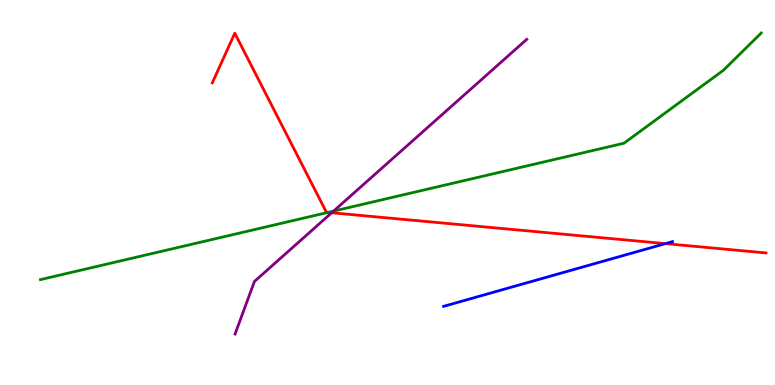[{'lines': ['blue', 'red'], 'intersections': [{'x': 8.59, 'y': 3.67}]}, {'lines': ['green', 'red'], 'intersections': [{'x': 4.23, 'y': 4.48}]}, {'lines': ['purple', 'red'], 'intersections': [{'x': 4.28, 'y': 4.47}]}, {'lines': ['blue', 'green'], 'intersections': []}, {'lines': ['blue', 'purple'], 'intersections': []}, {'lines': ['green', 'purple'], 'intersections': [{'x': 4.3, 'y': 4.52}]}]